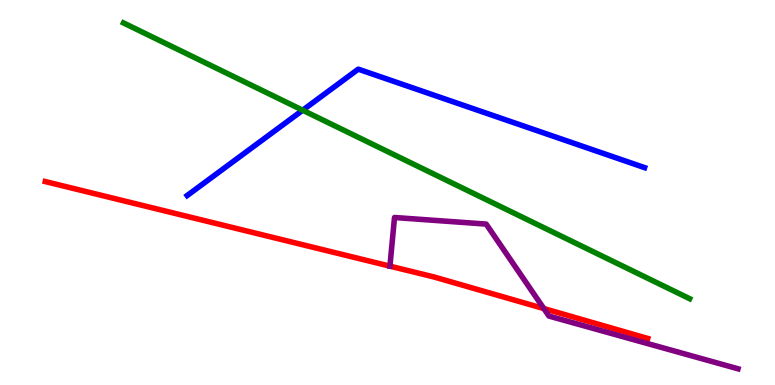[{'lines': ['blue', 'red'], 'intersections': []}, {'lines': ['green', 'red'], 'intersections': []}, {'lines': ['purple', 'red'], 'intersections': [{'x': 7.02, 'y': 1.99}]}, {'lines': ['blue', 'green'], 'intersections': [{'x': 3.91, 'y': 7.14}]}, {'lines': ['blue', 'purple'], 'intersections': []}, {'lines': ['green', 'purple'], 'intersections': []}]